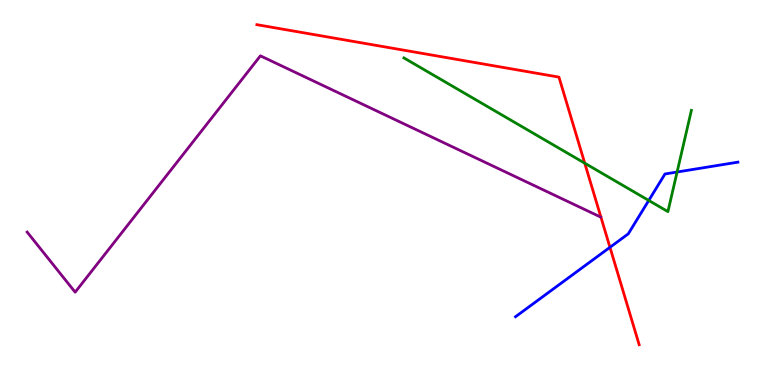[{'lines': ['blue', 'red'], 'intersections': [{'x': 7.87, 'y': 3.58}]}, {'lines': ['green', 'red'], 'intersections': [{'x': 7.55, 'y': 5.76}]}, {'lines': ['purple', 'red'], 'intersections': []}, {'lines': ['blue', 'green'], 'intersections': [{'x': 8.37, 'y': 4.79}, {'x': 8.74, 'y': 5.53}]}, {'lines': ['blue', 'purple'], 'intersections': []}, {'lines': ['green', 'purple'], 'intersections': []}]